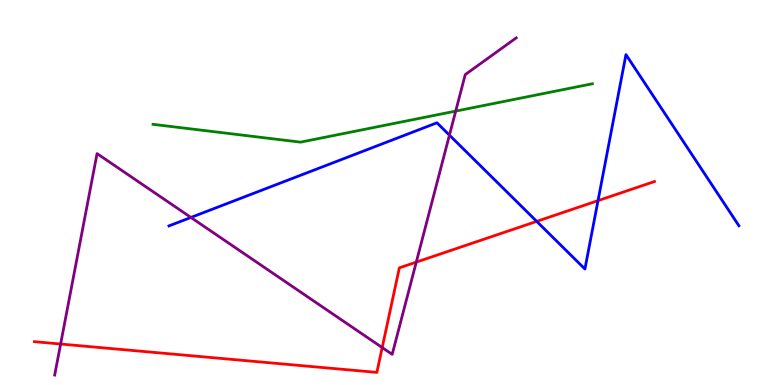[{'lines': ['blue', 'red'], 'intersections': [{'x': 6.93, 'y': 4.25}, {'x': 7.72, 'y': 4.79}]}, {'lines': ['green', 'red'], 'intersections': []}, {'lines': ['purple', 'red'], 'intersections': [{'x': 0.782, 'y': 1.06}, {'x': 4.93, 'y': 0.972}, {'x': 5.37, 'y': 3.19}]}, {'lines': ['blue', 'green'], 'intersections': []}, {'lines': ['blue', 'purple'], 'intersections': [{'x': 2.46, 'y': 4.35}, {'x': 5.8, 'y': 6.49}]}, {'lines': ['green', 'purple'], 'intersections': [{'x': 5.88, 'y': 7.11}]}]